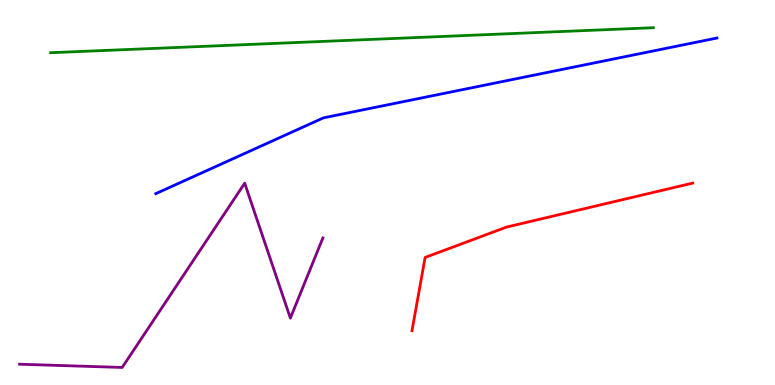[{'lines': ['blue', 'red'], 'intersections': []}, {'lines': ['green', 'red'], 'intersections': []}, {'lines': ['purple', 'red'], 'intersections': []}, {'lines': ['blue', 'green'], 'intersections': []}, {'lines': ['blue', 'purple'], 'intersections': []}, {'lines': ['green', 'purple'], 'intersections': []}]